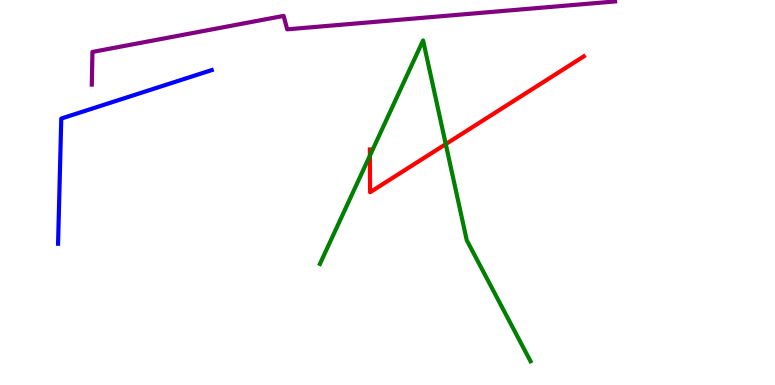[{'lines': ['blue', 'red'], 'intersections': []}, {'lines': ['green', 'red'], 'intersections': [{'x': 4.77, 'y': 5.96}, {'x': 5.75, 'y': 6.26}]}, {'lines': ['purple', 'red'], 'intersections': []}, {'lines': ['blue', 'green'], 'intersections': []}, {'lines': ['blue', 'purple'], 'intersections': []}, {'lines': ['green', 'purple'], 'intersections': []}]